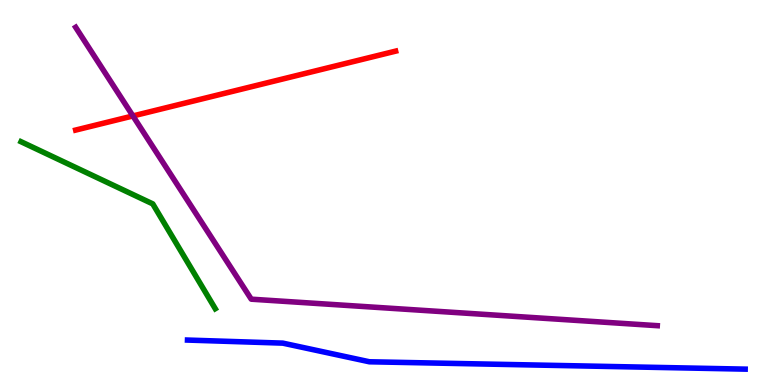[{'lines': ['blue', 'red'], 'intersections': []}, {'lines': ['green', 'red'], 'intersections': []}, {'lines': ['purple', 'red'], 'intersections': [{'x': 1.72, 'y': 6.99}]}, {'lines': ['blue', 'green'], 'intersections': []}, {'lines': ['blue', 'purple'], 'intersections': []}, {'lines': ['green', 'purple'], 'intersections': []}]